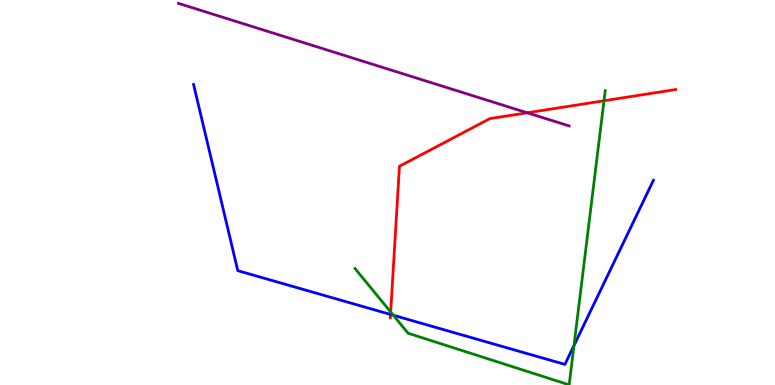[{'lines': ['blue', 'red'], 'intersections': [{'x': 5.04, 'y': 1.83}]}, {'lines': ['green', 'red'], 'intersections': [{'x': 5.04, 'y': 1.9}, {'x': 7.79, 'y': 7.38}]}, {'lines': ['purple', 'red'], 'intersections': [{'x': 6.8, 'y': 7.07}]}, {'lines': ['blue', 'green'], 'intersections': [{'x': 5.08, 'y': 1.81}, {'x': 7.41, 'y': 1.03}]}, {'lines': ['blue', 'purple'], 'intersections': []}, {'lines': ['green', 'purple'], 'intersections': []}]